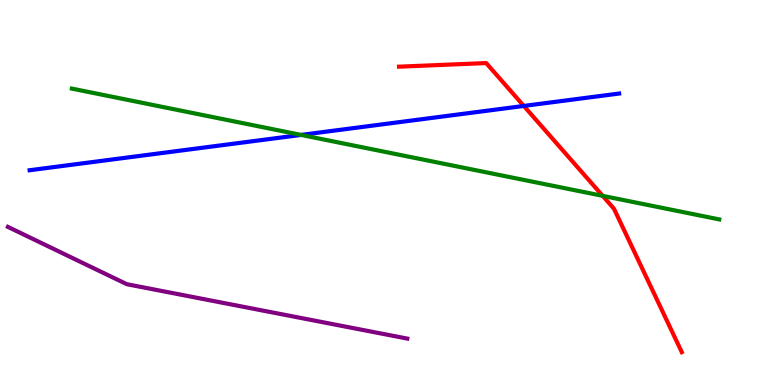[{'lines': ['blue', 'red'], 'intersections': [{'x': 6.76, 'y': 7.25}]}, {'lines': ['green', 'red'], 'intersections': [{'x': 7.78, 'y': 4.91}]}, {'lines': ['purple', 'red'], 'intersections': []}, {'lines': ['blue', 'green'], 'intersections': [{'x': 3.88, 'y': 6.5}]}, {'lines': ['blue', 'purple'], 'intersections': []}, {'lines': ['green', 'purple'], 'intersections': []}]